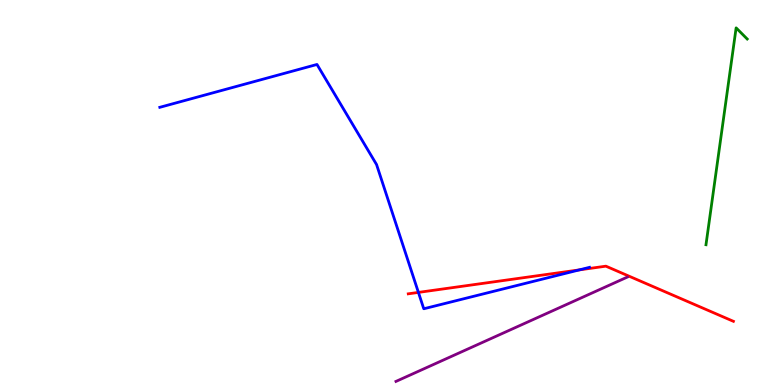[{'lines': ['blue', 'red'], 'intersections': [{'x': 5.4, 'y': 2.41}, {'x': 7.48, 'y': 2.99}]}, {'lines': ['green', 'red'], 'intersections': []}, {'lines': ['purple', 'red'], 'intersections': []}, {'lines': ['blue', 'green'], 'intersections': []}, {'lines': ['blue', 'purple'], 'intersections': []}, {'lines': ['green', 'purple'], 'intersections': []}]